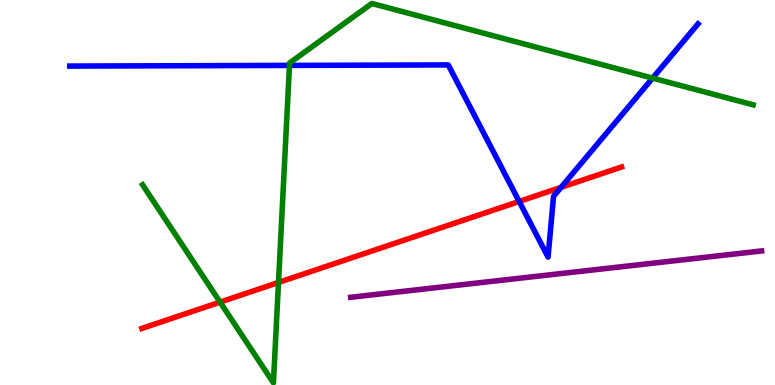[{'lines': ['blue', 'red'], 'intersections': [{'x': 6.7, 'y': 4.77}, {'x': 7.24, 'y': 5.13}]}, {'lines': ['green', 'red'], 'intersections': [{'x': 2.84, 'y': 2.15}, {'x': 3.59, 'y': 2.66}]}, {'lines': ['purple', 'red'], 'intersections': []}, {'lines': ['blue', 'green'], 'intersections': [{'x': 3.74, 'y': 8.3}, {'x': 8.42, 'y': 7.97}]}, {'lines': ['blue', 'purple'], 'intersections': []}, {'lines': ['green', 'purple'], 'intersections': []}]